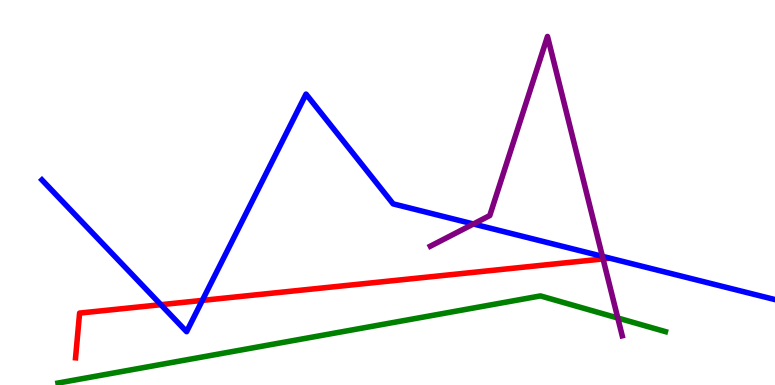[{'lines': ['blue', 'red'], 'intersections': [{'x': 2.08, 'y': 2.09}, {'x': 2.61, 'y': 2.2}]}, {'lines': ['green', 'red'], 'intersections': []}, {'lines': ['purple', 'red'], 'intersections': [{'x': 7.78, 'y': 3.27}]}, {'lines': ['blue', 'green'], 'intersections': []}, {'lines': ['blue', 'purple'], 'intersections': [{'x': 6.11, 'y': 4.18}, {'x': 7.77, 'y': 3.34}]}, {'lines': ['green', 'purple'], 'intersections': [{'x': 7.97, 'y': 1.74}]}]